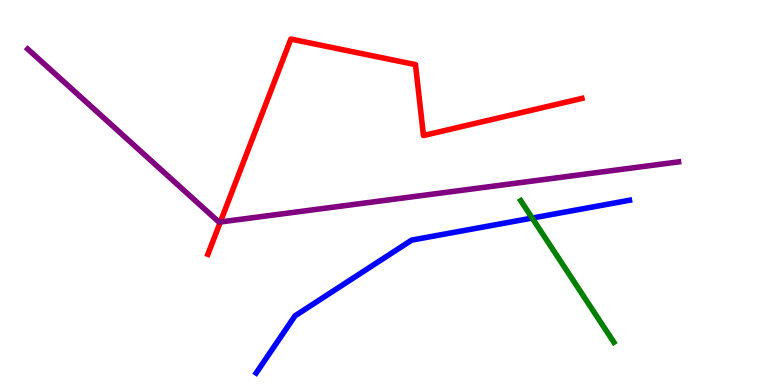[{'lines': ['blue', 'red'], 'intersections': []}, {'lines': ['green', 'red'], 'intersections': []}, {'lines': ['purple', 'red'], 'intersections': [{'x': 2.84, 'y': 4.23}]}, {'lines': ['blue', 'green'], 'intersections': [{'x': 6.87, 'y': 4.34}]}, {'lines': ['blue', 'purple'], 'intersections': []}, {'lines': ['green', 'purple'], 'intersections': []}]